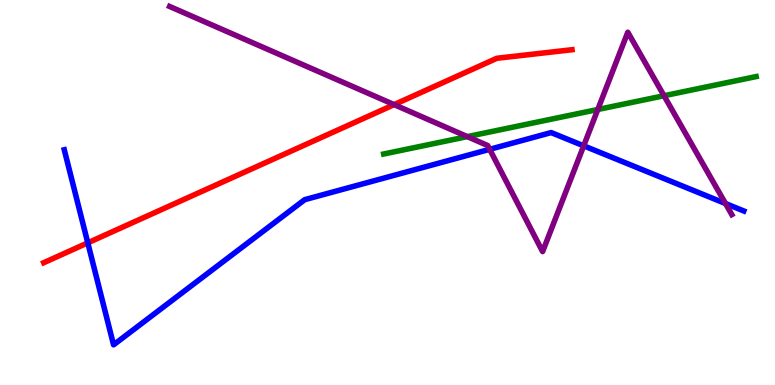[{'lines': ['blue', 'red'], 'intersections': [{'x': 1.13, 'y': 3.69}]}, {'lines': ['green', 'red'], 'intersections': []}, {'lines': ['purple', 'red'], 'intersections': [{'x': 5.09, 'y': 7.28}]}, {'lines': ['blue', 'green'], 'intersections': []}, {'lines': ['blue', 'purple'], 'intersections': [{'x': 6.32, 'y': 6.12}, {'x': 7.53, 'y': 6.21}, {'x': 9.36, 'y': 4.71}]}, {'lines': ['green', 'purple'], 'intersections': [{'x': 6.03, 'y': 6.45}, {'x': 7.71, 'y': 7.16}, {'x': 8.57, 'y': 7.51}]}]